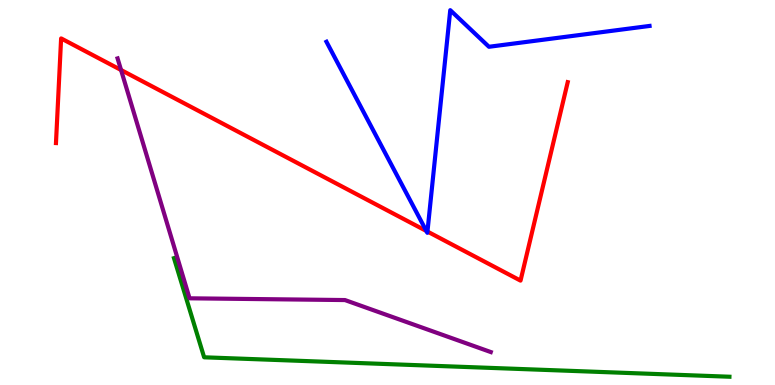[{'lines': ['blue', 'red'], 'intersections': [{'x': 5.5, 'y': 4.0}, {'x': 5.52, 'y': 3.99}]}, {'lines': ['green', 'red'], 'intersections': []}, {'lines': ['purple', 'red'], 'intersections': [{'x': 1.56, 'y': 8.18}]}, {'lines': ['blue', 'green'], 'intersections': []}, {'lines': ['blue', 'purple'], 'intersections': []}, {'lines': ['green', 'purple'], 'intersections': []}]